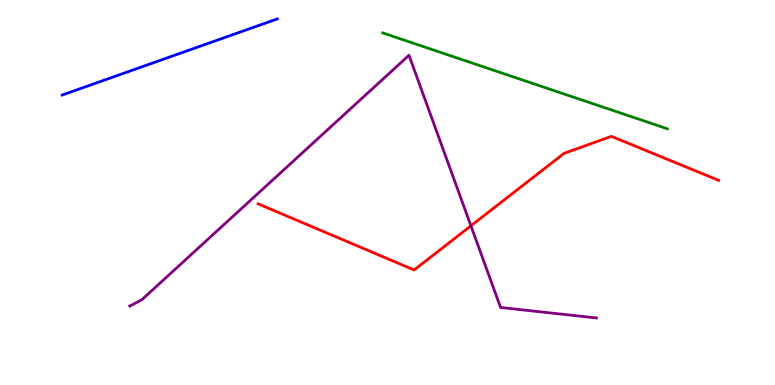[{'lines': ['blue', 'red'], 'intersections': []}, {'lines': ['green', 'red'], 'intersections': []}, {'lines': ['purple', 'red'], 'intersections': [{'x': 6.08, 'y': 4.13}]}, {'lines': ['blue', 'green'], 'intersections': []}, {'lines': ['blue', 'purple'], 'intersections': []}, {'lines': ['green', 'purple'], 'intersections': []}]